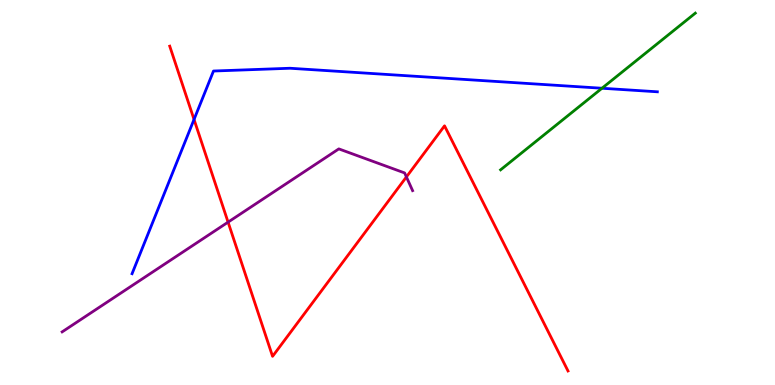[{'lines': ['blue', 'red'], 'intersections': [{'x': 2.5, 'y': 6.9}]}, {'lines': ['green', 'red'], 'intersections': []}, {'lines': ['purple', 'red'], 'intersections': [{'x': 2.94, 'y': 4.23}, {'x': 5.24, 'y': 5.4}]}, {'lines': ['blue', 'green'], 'intersections': [{'x': 7.77, 'y': 7.71}]}, {'lines': ['blue', 'purple'], 'intersections': []}, {'lines': ['green', 'purple'], 'intersections': []}]